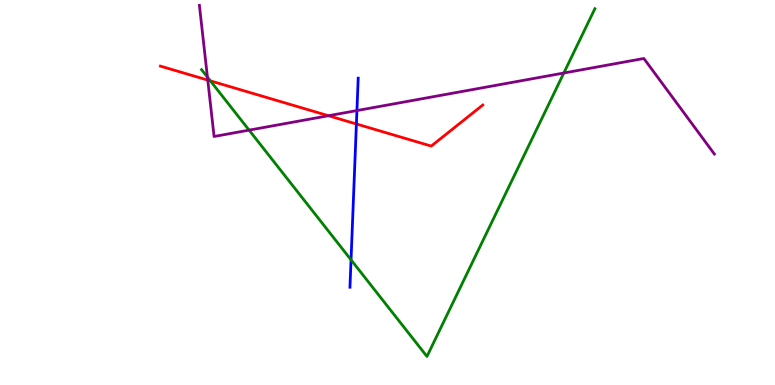[{'lines': ['blue', 'red'], 'intersections': [{'x': 4.6, 'y': 6.78}]}, {'lines': ['green', 'red'], 'intersections': [{'x': 2.71, 'y': 7.9}]}, {'lines': ['purple', 'red'], 'intersections': [{'x': 2.68, 'y': 7.92}, {'x': 4.24, 'y': 6.99}]}, {'lines': ['blue', 'green'], 'intersections': [{'x': 4.53, 'y': 3.25}]}, {'lines': ['blue', 'purple'], 'intersections': [{'x': 4.61, 'y': 7.13}]}, {'lines': ['green', 'purple'], 'intersections': [{'x': 2.68, 'y': 8.0}, {'x': 3.21, 'y': 6.62}, {'x': 7.28, 'y': 8.1}]}]